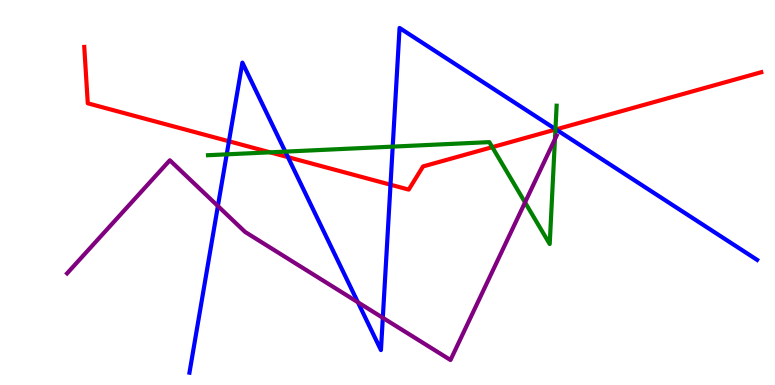[{'lines': ['blue', 'red'], 'intersections': [{'x': 2.95, 'y': 6.33}, {'x': 3.72, 'y': 5.92}, {'x': 5.04, 'y': 5.2}, {'x': 7.17, 'y': 6.64}]}, {'lines': ['green', 'red'], 'intersections': [{'x': 3.48, 'y': 6.04}, {'x': 6.35, 'y': 6.18}, {'x': 7.17, 'y': 6.63}]}, {'lines': ['purple', 'red'], 'intersections': []}, {'lines': ['blue', 'green'], 'intersections': [{'x': 2.93, 'y': 5.99}, {'x': 3.68, 'y': 6.06}, {'x': 5.07, 'y': 6.19}, {'x': 7.17, 'y': 6.65}]}, {'lines': ['blue', 'purple'], 'intersections': [{'x': 2.81, 'y': 4.65}, {'x': 4.62, 'y': 2.15}, {'x': 4.94, 'y': 1.75}]}, {'lines': ['green', 'purple'], 'intersections': [{'x': 6.77, 'y': 4.74}, {'x': 7.16, 'y': 6.39}]}]